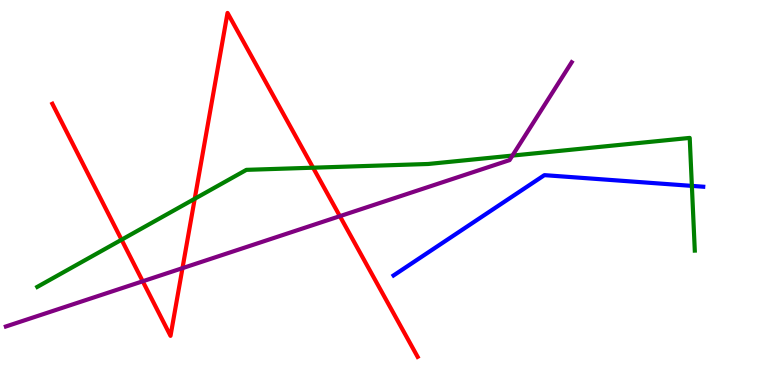[{'lines': ['blue', 'red'], 'intersections': []}, {'lines': ['green', 'red'], 'intersections': [{'x': 1.57, 'y': 3.77}, {'x': 2.51, 'y': 4.84}, {'x': 4.04, 'y': 5.64}]}, {'lines': ['purple', 'red'], 'intersections': [{'x': 1.84, 'y': 2.69}, {'x': 2.35, 'y': 3.04}, {'x': 4.39, 'y': 4.39}]}, {'lines': ['blue', 'green'], 'intersections': [{'x': 8.93, 'y': 5.17}]}, {'lines': ['blue', 'purple'], 'intersections': []}, {'lines': ['green', 'purple'], 'intersections': [{'x': 6.61, 'y': 5.96}]}]